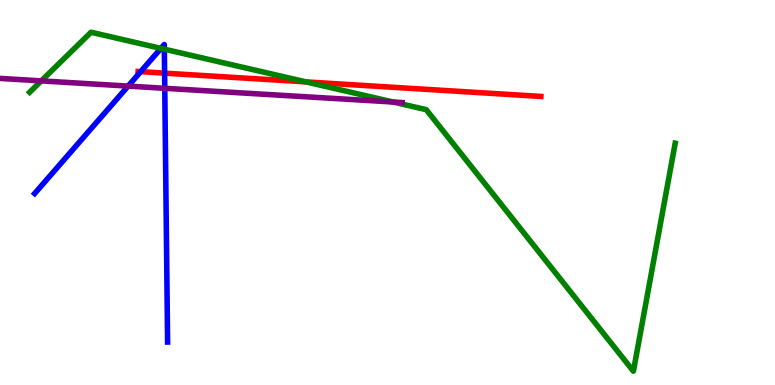[{'lines': ['blue', 'red'], 'intersections': [{'x': 1.82, 'y': 8.14}, {'x': 2.12, 'y': 8.1}]}, {'lines': ['green', 'red'], 'intersections': [{'x': 3.95, 'y': 7.87}]}, {'lines': ['purple', 'red'], 'intersections': []}, {'lines': ['blue', 'green'], 'intersections': [{'x': 2.08, 'y': 8.74}, {'x': 2.12, 'y': 8.72}]}, {'lines': ['blue', 'purple'], 'intersections': [{'x': 1.65, 'y': 7.76}, {'x': 2.13, 'y': 7.71}]}, {'lines': ['green', 'purple'], 'intersections': [{'x': 0.533, 'y': 7.9}, {'x': 5.07, 'y': 7.35}]}]